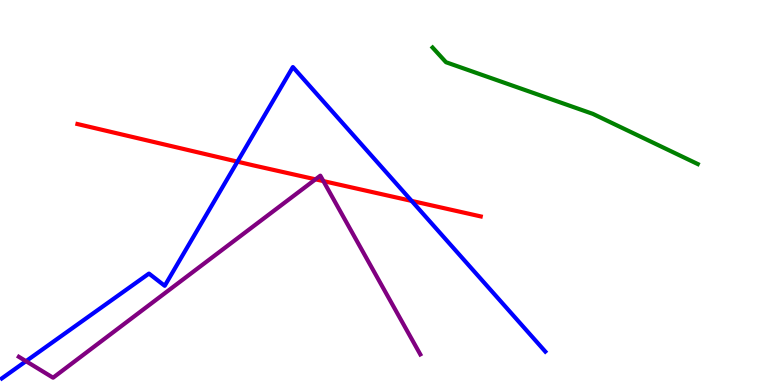[{'lines': ['blue', 'red'], 'intersections': [{'x': 3.06, 'y': 5.8}, {'x': 5.31, 'y': 4.78}]}, {'lines': ['green', 'red'], 'intersections': []}, {'lines': ['purple', 'red'], 'intersections': [{'x': 4.07, 'y': 5.34}, {'x': 4.17, 'y': 5.3}]}, {'lines': ['blue', 'green'], 'intersections': []}, {'lines': ['blue', 'purple'], 'intersections': [{'x': 0.335, 'y': 0.619}]}, {'lines': ['green', 'purple'], 'intersections': []}]